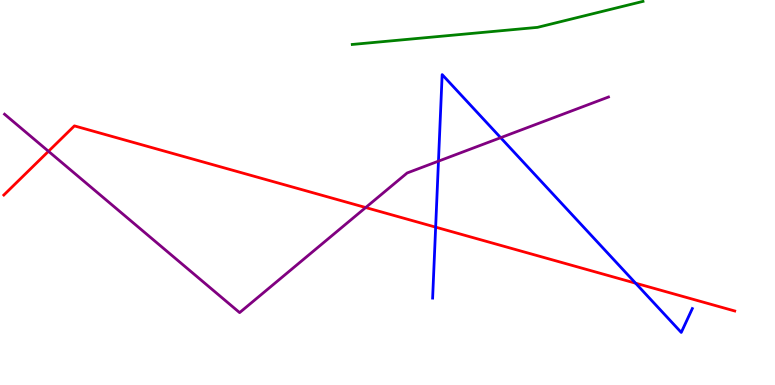[{'lines': ['blue', 'red'], 'intersections': [{'x': 5.62, 'y': 4.1}, {'x': 8.2, 'y': 2.64}]}, {'lines': ['green', 'red'], 'intersections': []}, {'lines': ['purple', 'red'], 'intersections': [{'x': 0.626, 'y': 6.07}, {'x': 4.72, 'y': 4.61}]}, {'lines': ['blue', 'green'], 'intersections': []}, {'lines': ['blue', 'purple'], 'intersections': [{'x': 5.66, 'y': 5.81}, {'x': 6.46, 'y': 6.42}]}, {'lines': ['green', 'purple'], 'intersections': []}]